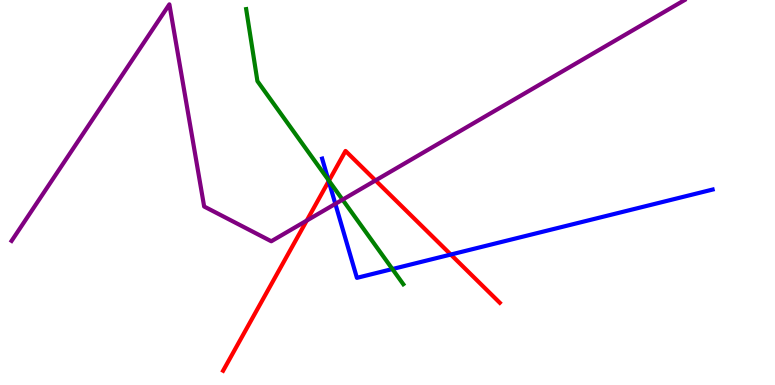[{'lines': ['blue', 'red'], 'intersections': [{'x': 4.24, 'y': 5.3}, {'x': 5.82, 'y': 3.39}]}, {'lines': ['green', 'red'], 'intersections': [{'x': 4.24, 'y': 5.31}]}, {'lines': ['purple', 'red'], 'intersections': [{'x': 3.96, 'y': 4.27}, {'x': 4.85, 'y': 5.31}]}, {'lines': ['blue', 'green'], 'intersections': [{'x': 4.24, 'y': 5.33}, {'x': 5.06, 'y': 3.01}]}, {'lines': ['blue', 'purple'], 'intersections': [{'x': 4.33, 'y': 4.7}]}, {'lines': ['green', 'purple'], 'intersections': [{'x': 4.42, 'y': 4.81}]}]